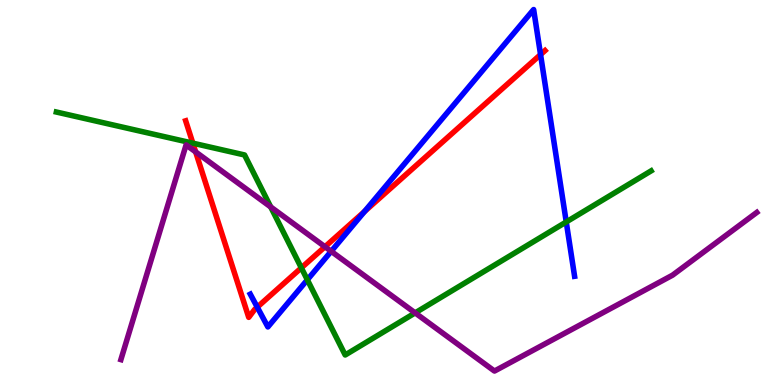[{'lines': ['blue', 'red'], 'intersections': [{'x': 3.32, 'y': 2.02}, {'x': 4.7, 'y': 4.5}, {'x': 6.97, 'y': 8.58}]}, {'lines': ['green', 'red'], 'intersections': [{'x': 2.49, 'y': 6.28}, {'x': 3.89, 'y': 3.04}]}, {'lines': ['purple', 'red'], 'intersections': [{'x': 2.52, 'y': 6.05}, {'x': 4.19, 'y': 3.59}]}, {'lines': ['blue', 'green'], 'intersections': [{'x': 3.97, 'y': 2.73}, {'x': 7.31, 'y': 4.23}]}, {'lines': ['blue', 'purple'], 'intersections': [{'x': 4.27, 'y': 3.47}]}, {'lines': ['green', 'purple'], 'intersections': [{'x': 3.49, 'y': 4.62}, {'x': 5.36, 'y': 1.87}]}]